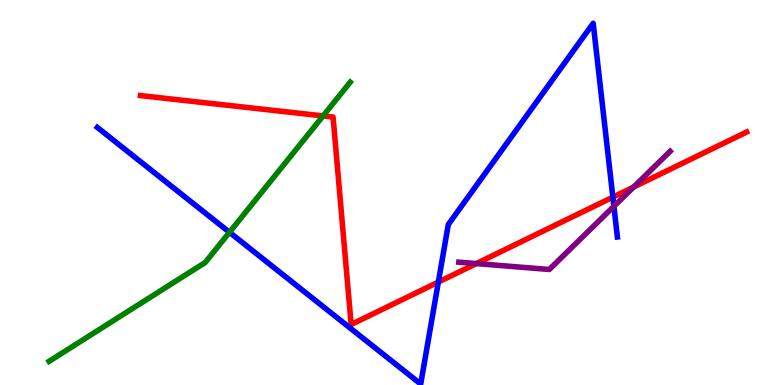[{'lines': ['blue', 'red'], 'intersections': [{'x': 5.66, 'y': 2.67}, {'x': 7.91, 'y': 4.88}]}, {'lines': ['green', 'red'], 'intersections': [{'x': 4.17, 'y': 6.99}]}, {'lines': ['purple', 'red'], 'intersections': [{'x': 6.15, 'y': 3.15}, {'x': 8.18, 'y': 5.14}]}, {'lines': ['blue', 'green'], 'intersections': [{'x': 2.96, 'y': 3.97}]}, {'lines': ['blue', 'purple'], 'intersections': [{'x': 7.92, 'y': 4.64}]}, {'lines': ['green', 'purple'], 'intersections': []}]